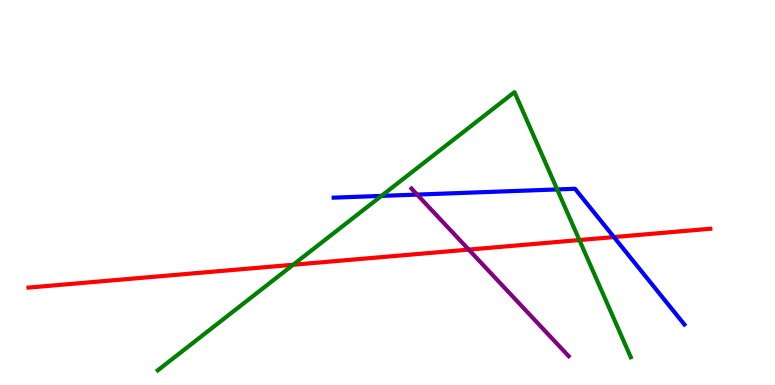[{'lines': ['blue', 'red'], 'intersections': [{'x': 7.92, 'y': 3.84}]}, {'lines': ['green', 'red'], 'intersections': [{'x': 3.78, 'y': 3.12}, {'x': 7.48, 'y': 3.76}]}, {'lines': ['purple', 'red'], 'intersections': [{'x': 6.05, 'y': 3.52}]}, {'lines': ['blue', 'green'], 'intersections': [{'x': 4.92, 'y': 4.91}, {'x': 7.19, 'y': 5.08}]}, {'lines': ['blue', 'purple'], 'intersections': [{'x': 5.38, 'y': 4.95}]}, {'lines': ['green', 'purple'], 'intersections': []}]